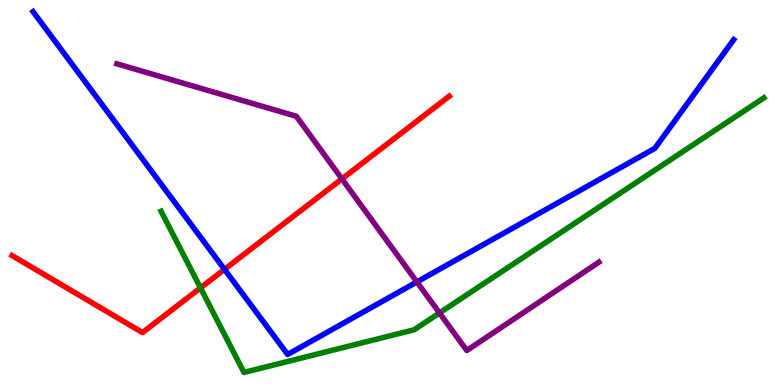[{'lines': ['blue', 'red'], 'intersections': [{'x': 2.9, 'y': 3.0}]}, {'lines': ['green', 'red'], 'intersections': [{'x': 2.59, 'y': 2.52}]}, {'lines': ['purple', 'red'], 'intersections': [{'x': 4.41, 'y': 5.35}]}, {'lines': ['blue', 'green'], 'intersections': []}, {'lines': ['blue', 'purple'], 'intersections': [{'x': 5.38, 'y': 2.68}]}, {'lines': ['green', 'purple'], 'intersections': [{'x': 5.67, 'y': 1.87}]}]